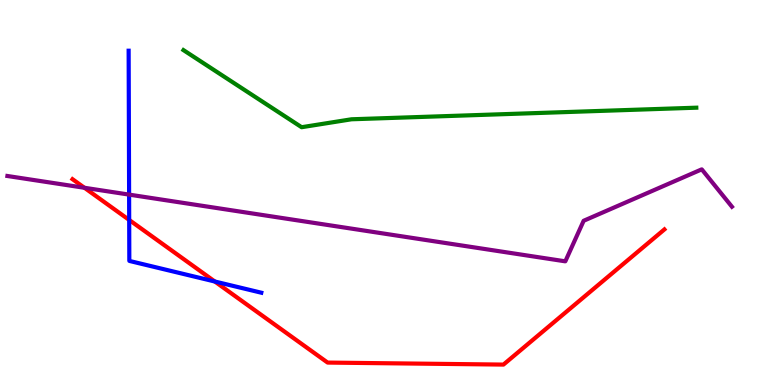[{'lines': ['blue', 'red'], 'intersections': [{'x': 1.67, 'y': 4.29}, {'x': 2.77, 'y': 2.69}]}, {'lines': ['green', 'red'], 'intersections': []}, {'lines': ['purple', 'red'], 'intersections': [{'x': 1.09, 'y': 5.12}]}, {'lines': ['blue', 'green'], 'intersections': []}, {'lines': ['blue', 'purple'], 'intersections': [{'x': 1.67, 'y': 4.95}]}, {'lines': ['green', 'purple'], 'intersections': []}]